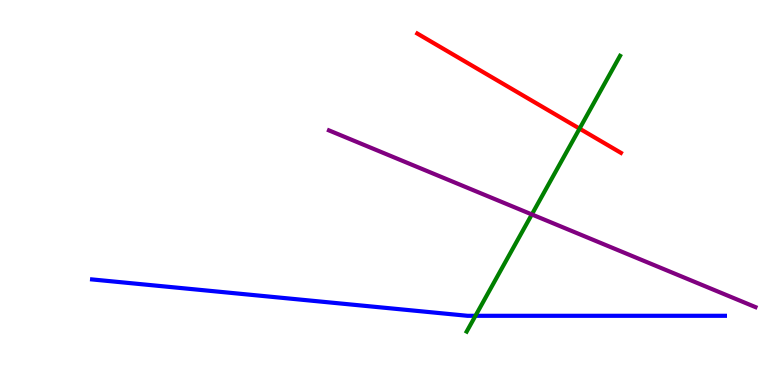[{'lines': ['blue', 'red'], 'intersections': []}, {'lines': ['green', 'red'], 'intersections': [{'x': 7.48, 'y': 6.66}]}, {'lines': ['purple', 'red'], 'intersections': []}, {'lines': ['blue', 'green'], 'intersections': [{'x': 6.13, 'y': 1.8}]}, {'lines': ['blue', 'purple'], 'intersections': []}, {'lines': ['green', 'purple'], 'intersections': [{'x': 6.86, 'y': 4.43}]}]